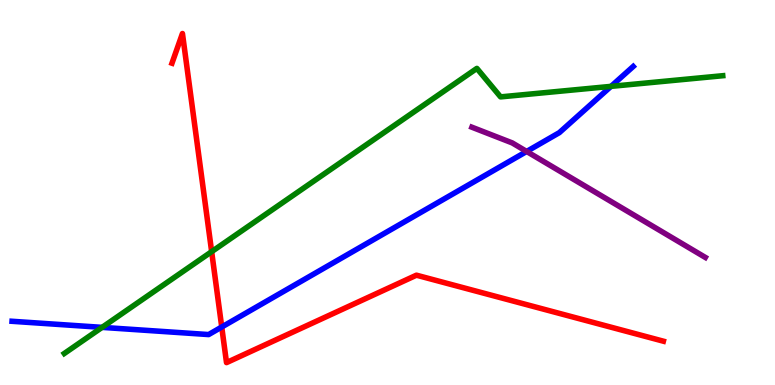[{'lines': ['blue', 'red'], 'intersections': [{'x': 2.86, 'y': 1.51}]}, {'lines': ['green', 'red'], 'intersections': [{'x': 2.73, 'y': 3.46}]}, {'lines': ['purple', 'red'], 'intersections': []}, {'lines': ['blue', 'green'], 'intersections': [{'x': 1.32, 'y': 1.5}, {'x': 7.88, 'y': 7.76}]}, {'lines': ['blue', 'purple'], 'intersections': [{'x': 6.8, 'y': 6.07}]}, {'lines': ['green', 'purple'], 'intersections': []}]